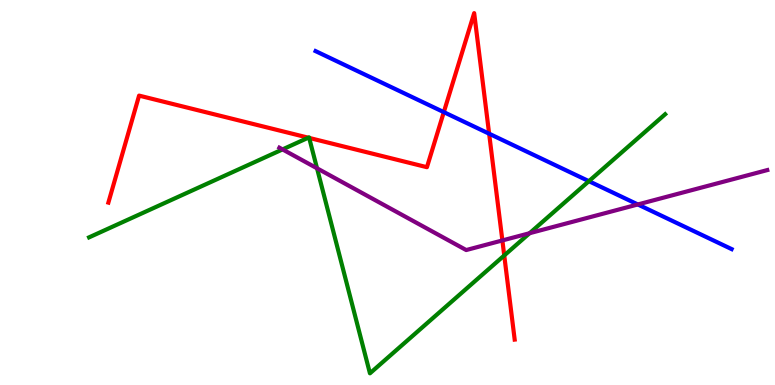[{'lines': ['blue', 'red'], 'intersections': [{'x': 5.73, 'y': 7.09}, {'x': 6.31, 'y': 6.53}]}, {'lines': ['green', 'red'], 'intersections': [{'x': 3.98, 'y': 6.42}, {'x': 3.99, 'y': 6.42}, {'x': 6.51, 'y': 3.36}]}, {'lines': ['purple', 'red'], 'intersections': [{'x': 6.48, 'y': 3.75}]}, {'lines': ['blue', 'green'], 'intersections': [{'x': 7.6, 'y': 5.29}]}, {'lines': ['blue', 'purple'], 'intersections': [{'x': 8.23, 'y': 4.69}]}, {'lines': ['green', 'purple'], 'intersections': [{'x': 3.65, 'y': 6.12}, {'x': 4.09, 'y': 5.63}, {'x': 6.83, 'y': 3.94}]}]